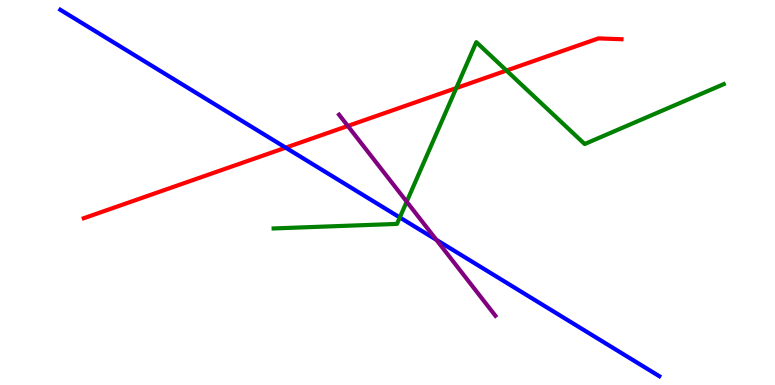[{'lines': ['blue', 'red'], 'intersections': [{'x': 3.69, 'y': 6.16}]}, {'lines': ['green', 'red'], 'intersections': [{'x': 5.89, 'y': 7.71}, {'x': 6.54, 'y': 8.17}]}, {'lines': ['purple', 'red'], 'intersections': [{'x': 4.49, 'y': 6.73}]}, {'lines': ['blue', 'green'], 'intersections': [{'x': 5.16, 'y': 4.35}]}, {'lines': ['blue', 'purple'], 'intersections': [{'x': 5.63, 'y': 3.77}]}, {'lines': ['green', 'purple'], 'intersections': [{'x': 5.25, 'y': 4.76}]}]